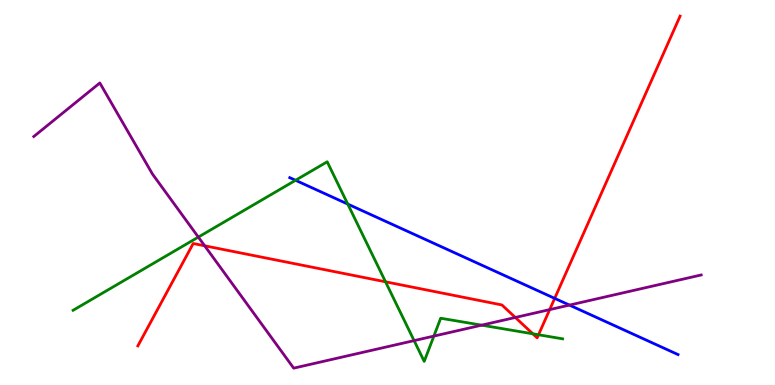[{'lines': ['blue', 'red'], 'intersections': [{'x': 7.16, 'y': 2.25}]}, {'lines': ['green', 'red'], 'intersections': [{'x': 4.97, 'y': 2.68}, {'x': 6.88, 'y': 1.33}, {'x': 6.95, 'y': 1.3}]}, {'lines': ['purple', 'red'], 'intersections': [{'x': 2.64, 'y': 3.62}, {'x': 6.65, 'y': 1.75}, {'x': 7.09, 'y': 1.96}]}, {'lines': ['blue', 'green'], 'intersections': [{'x': 3.81, 'y': 5.32}, {'x': 4.49, 'y': 4.7}]}, {'lines': ['blue', 'purple'], 'intersections': [{'x': 7.35, 'y': 2.08}]}, {'lines': ['green', 'purple'], 'intersections': [{'x': 2.56, 'y': 3.84}, {'x': 5.34, 'y': 1.15}, {'x': 5.6, 'y': 1.27}, {'x': 6.22, 'y': 1.55}]}]